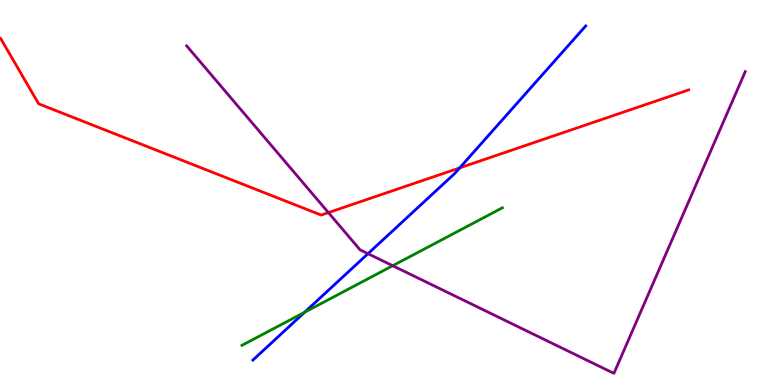[{'lines': ['blue', 'red'], 'intersections': [{'x': 5.93, 'y': 5.64}]}, {'lines': ['green', 'red'], 'intersections': []}, {'lines': ['purple', 'red'], 'intersections': [{'x': 4.24, 'y': 4.48}]}, {'lines': ['blue', 'green'], 'intersections': [{'x': 3.93, 'y': 1.89}]}, {'lines': ['blue', 'purple'], 'intersections': [{'x': 4.75, 'y': 3.41}]}, {'lines': ['green', 'purple'], 'intersections': [{'x': 5.07, 'y': 3.1}]}]